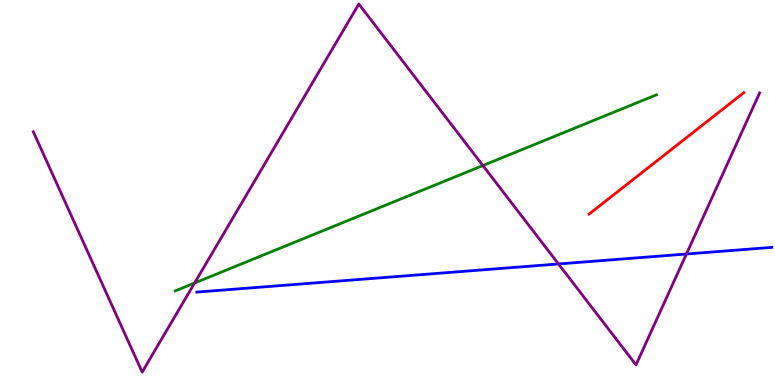[{'lines': ['blue', 'red'], 'intersections': []}, {'lines': ['green', 'red'], 'intersections': []}, {'lines': ['purple', 'red'], 'intersections': []}, {'lines': ['blue', 'green'], 'intersections': []}, {'lines': ['blue', 'purple'], 'intersections': [{'x': 7.21, 'y': 3.14}, {'x': 8.86, 'y': 3.4}]}, {'lines': ['green', 'purple'], 'intersections': [{'x': 2.51, 'y': 2.65}, {'x': 6.23, 'y': 5.7}]}]